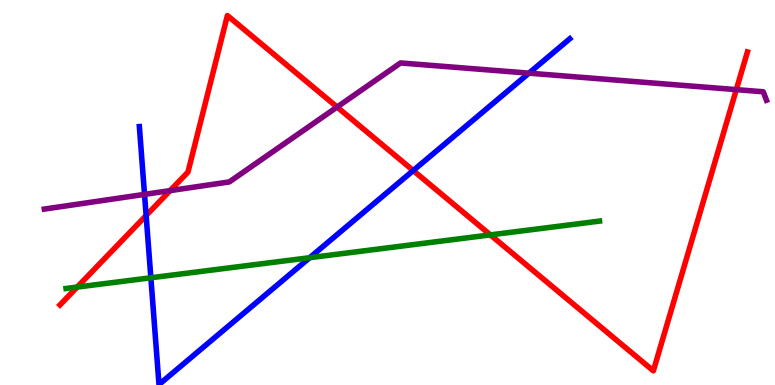[{'lines': ['blue', 'red'], 'intersections': [{'x': 1.89, 'y': 4.4}, {'x': 5.33, 'y': 5.57}]}, {'lines': ['green', 'red'], 'intersections': [{'x': 0.996, 'y': 2.54}, {'x': 6.33, 'y': 3.9}]}, {'lines': ['purple', 'red'], 'intersections': [{'x': 2.19, 'y': 5.05}, {'x': 4.35, 'y': 7.22}, {'x': 9.5, 'y': 7.67}]}, {'lines': ['blue', 'green'], 'intersections': [{'x': 1.95, 'y': 2.79}, {'x': 4.0, 'y': 3.31}]}, {'lines': ['blue', 'purple'], 'intersections': [{'x': 1.86, 'y': 4.95}, {'x': 6.82, 'y': 8.1}]}, {'lines': ['green', 'purple'], 'intersections': []}]